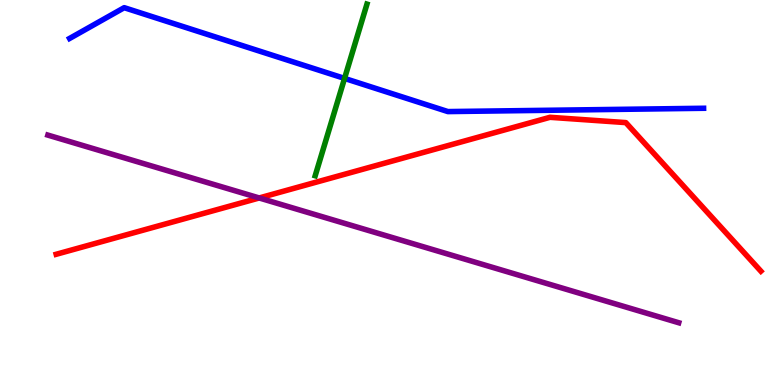[{'lines': ['blue', 'red'], 'intersections': []}, {'lines': ['green', 'red'], 'intersections': []}, {'lines': ['purple', 'red'], 'intersections': [{'x': 3.34, 'y': 4.86}]}, {'lines': ['blue', 'green'], 'intersections': [{'x': 4.45, 'y': 7.96}]}, {'lines': ['blue', 'purple'], 'intersections': []}, {'lines': ['green', 'purple'], 'intersections': []}]